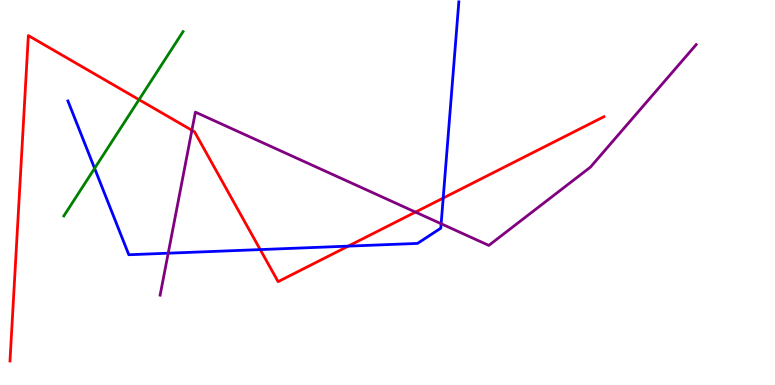[{'lines': ['blue', 'red'], 'intersections': [{'x': 3.36, 'y': 3.52}, {'x': 4.49, 'y': 3.61}, {'x': 5.72, 'y': 4.86}]}, {'lines': ['green', 'red'], 'intersections': [{'x': 1.79, 'y': 7.41}]}, {'lines': ['purple', 'red'], 'intersections': [{'x': 2.48, 'y': 6.62}, {'x': 5.36, 'y': 4.49}]}, {'lines': ['blue', 'green'], 'intersections': [{'x': 1.22, 'y': 5.63}]}, {'lines': ['blue', 'purple'], 'intersections': [{'x': 2.17, 'y': 3.42}, {'x': 5.69, 'y': 4.19}]}, {'lines': ['green', 'purple'], 'intersections': []}]